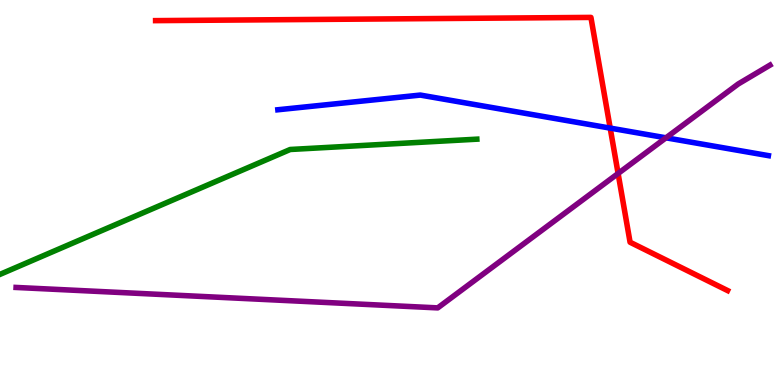[{'lines': ['blue', 'red'], 'intersections': [{'x': 7.87, 'y': 6.67}]}, {'lines': ['green', 'red'], 'intersections': []}, {'lines': ['purple', 'red'], 'intersections': [{'x': 7.98, 'y': 5.49}]}, {'lines': ['blue', 'green'], 'intersections': []}, {'lines': ['blue', 'purple'], 'intersections': [{'x': 8.59, 'y': 6.42}]}, {'lines': ['green', 'purple'], 'intersections': []}]